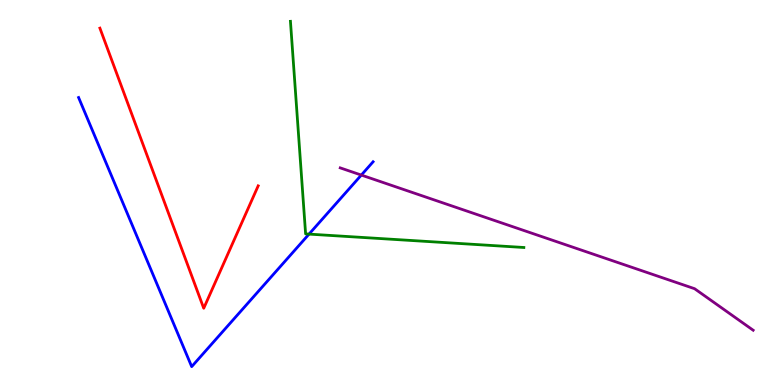[{'lines': ['blue', 'red'], 'intersections': []}, {'lines': ['green', 'red'], 'intersections': []}, {'lines': ['purple', 'red'], 'intersections': []}, {'lines': ['blue', 'green'], 'intersections': [{'x': 3.99, 'y': 3.92}]}, {'lines': ['blue', 'purple'], 'intersections': [{'x': 4.66, 'y': 5.45}]}, {'lines': ['green', 'purple'], 'intersections': []}]